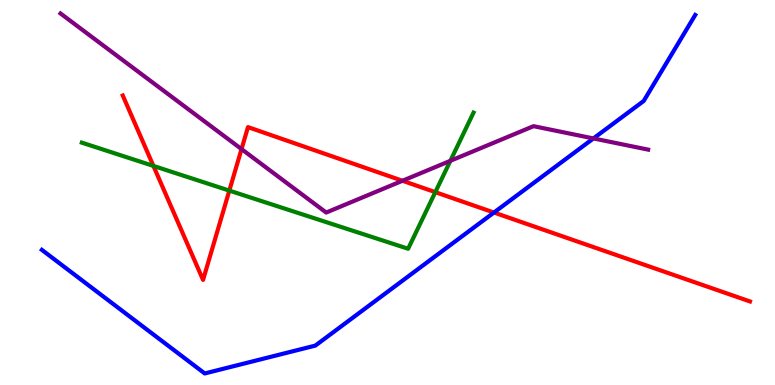[{'lines': ['blue', 'red'], 'intersections': [{'x': 6.37, 'y': 4.48}]}, {'lines': ['green', 'red'], 'intersections': [{'x': 1.98, 'y': 5.69}, {'x': 2.96, 'y': 5.05}, {'x': 5.62, 'y': 5.01}]}, {'lines': ['purple', 'red'], 'intersections': [{'x': 3.12, 'y': 6.13}, {'x': 5.19, 'y': 5.3}]}, {'lines': ['blue', 'green'], 'intersections': []}, {'lines': ['blue', 'purple'], 'intersections': [{'x': 7.66, 'y': 6.4}]}, {'lines': ['green', 'purple'], 'intersections': [{'x': 5.81, 'y': 5.82}]}]